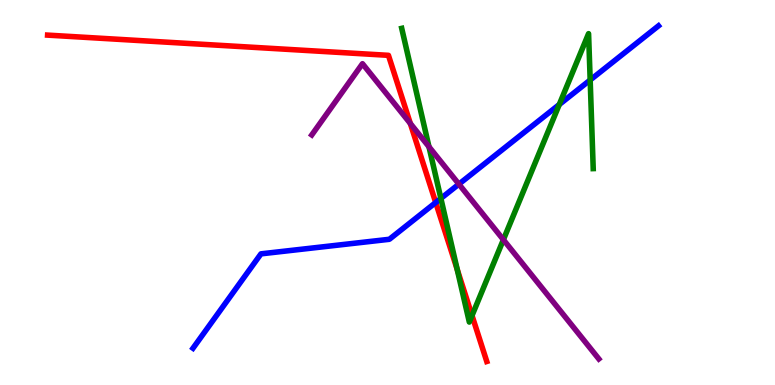[{'lines': ['blue', 'red'], 'intersections': [{'x': 5.62, 'y': 4.74}]}, {'lines': ['green', 'red'], 'intersections': [{'x': 5.9, 'y': 3.0}, {'x': 6.09, 'y': 1.8}]}, {'lines': ['purple', 'red'], 'intersections': [{'x': 5.29, 'y': 6.79}]}, {'lines': ['blue', 'green'], 'intersections': [{'x': 5.69, 'y': 4.85}, {'x': 7.22, 'y': 7.28}, {'x': 7.62, 'y': 7.92}]}, {'lines': ['blue', 'purple'], 'intersections': [{'x': 5.92, 'y': 5.22}]}, {'lines': ['green', 'purple'], 'intersections': [{'x': 5.54, 'y': 6.19}, {'x': 6.5, 'y': 3.77}]}]